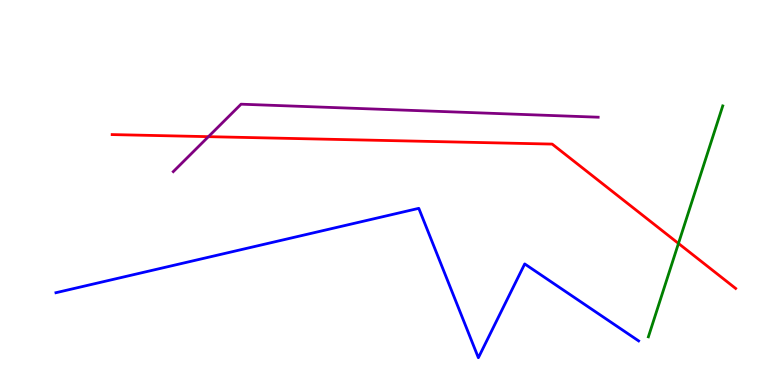[{'lines': ['blue', 'red'], 'intersections': []}, {'lines': ['green', 'red'], 'intersections': [{'x': 8.75, 'y': 3.68}]}, {'lines': ['purple', 'red'], 'intersections': [{'x': 2.69, 'y': 6.45}]}, {'lines': ['blue', 'green'], 'intersections': []}, {'lines': ['blue', 'purple'], 'intersections': []}, {'lines': ['green', 'purple'], 'intersections': []}]